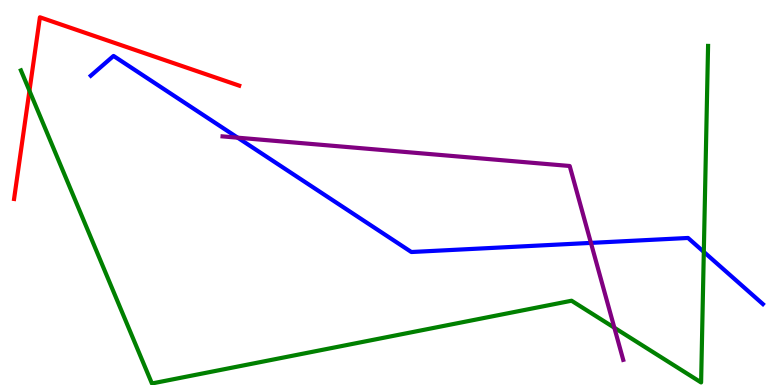[{'lines': ['blue', 'red'], 'intersections': []}, {'lines': ['green', 'red'], 'intersections': [{'x': 0.38, 'y': 7.64}]}, {'lines': ['purple', 'red'], 'intersections': []}, {'lines': ['blue', 'green'], 'intersections': [{'x': 9.08, 'y': 3.46}]}, {'lines': ['blue', 'purple'], 'intersections': [{'x': 3.07, 'y': 6.42}, {'x': 7.62, 'y': 3.69}]}, {'lines': ['green', 'purple'], 'intersections': [{'x': 7.93, 'y': 1.49}]}]